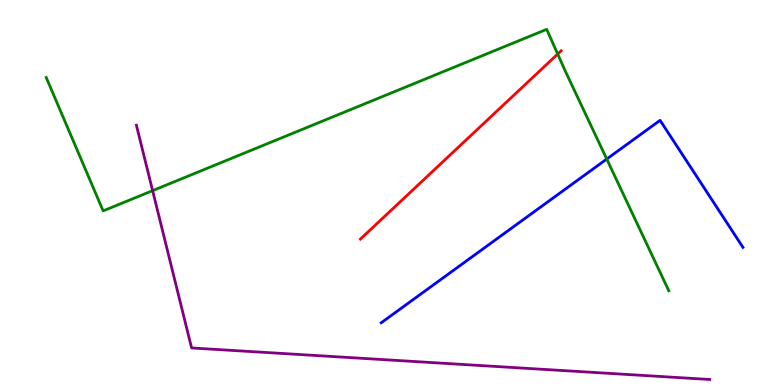[{'lines': ['blue', 'red'], 'intersections': []}, {'lines': ['green', 'red'], 'intersections': [{'x': 7.2, 'y': 8.6}]}, {'lines': ['purple', 'red'], 'intersections': []}, {'lines': ['blue', 'green'], 'intersections': [{'x': 7.83, 'y': 5.87}]}, {'lines': ['blue', 'purple'], 'intersections': []}, {'lines': ['green', 'purple'], 'intersections': [{'x': 1.97, 'y': 5.05}]}]